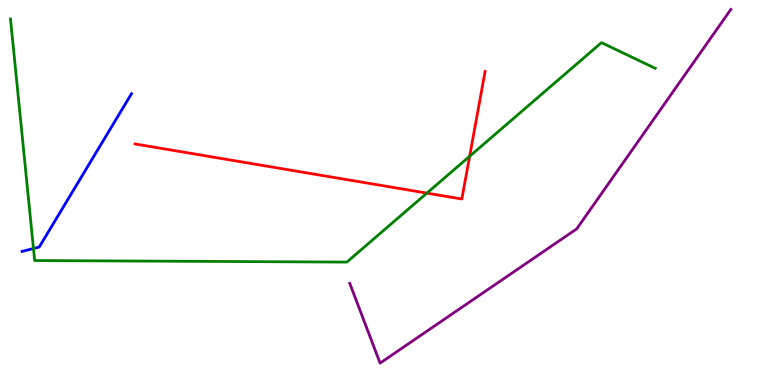[{'lines': ['blue', 'red'], 'intersections': []}, {'lines': ['green', 'red'], 'intersections': [{'x': 5.51, 'y': 4.98}, {'x': 6.06, 'y': 5.94}]}, {'lines': ['purple', 'red'], 'intersections': []}, {'lines': ['blue', 'green'], 'intersections': [{'x': 0.432, 'y': 3.55}]}, {'lines': ['blue', 'purple'], 'intersections': []}, {'lines': ['green', 'purple'], 'intersections': []}]